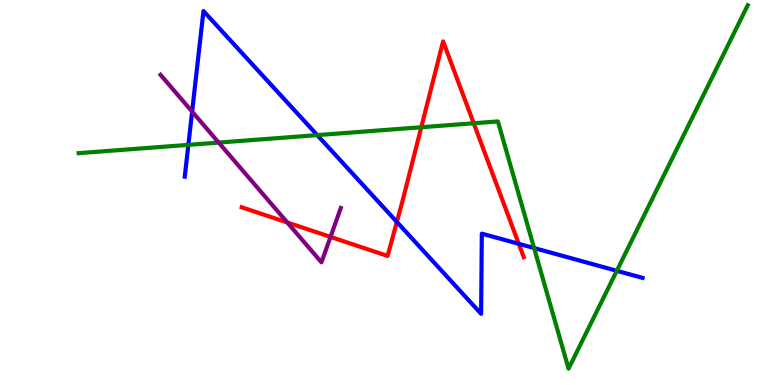[{'lines': ['blue', 'red'], 'intersections': [{'x': 5.12, 'y': 4.24}, {'x': 6.69, 'y': 3.67}]}, {'lines': ['green', 'red'], 'intersections': [{'x': 5.44, 'y': 6.7}, {'x': 6.11, 'y': 6.8}]}, {'lines': ['purple', 'red'], 'intersections': [{'x': 3.71, 'y': 4.22}, {'x': 4.26, 'y': 3.85}]}, {'lines': ['blue', 'green'], 'intersections': [{'x': 2.43, 'y': 6.24}, {'x': 4.09, 'y': 6.49}, {'x': 6.89, 'y': 3.56}, {'x': 7.96, 'y': 2.97}]}, {'lines': ['blue', 'purple'], 'intersections': [{'x': 2.48, 'y': 7.1}]}, {'lines': ['green', 'purple'], 'intersections': [{'x': 2.82, 'y': 6.3}]}]